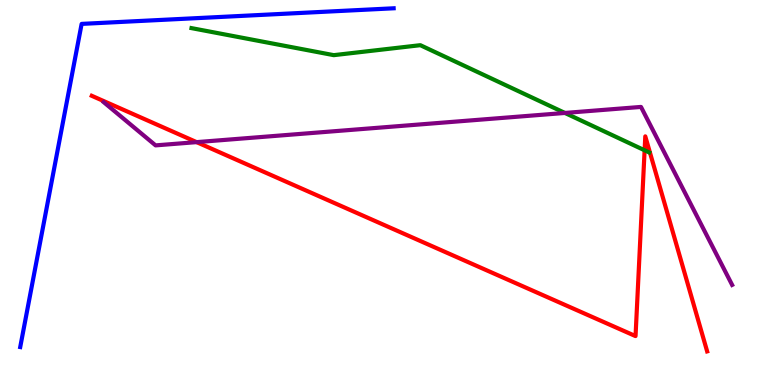[{'lines': ['blue', 'red'], 'intersections': []}, {'lines': ['green', 'red'], 'intersections': [{'x': 8.32, 'y': 6.1}]}, {'lines': ['purple', 'red'], 'intersections': [{'x': 2.54, 'y': 6.31}]}, {'lines': ['blue', 'green'], 'intersections': []}, {'lines': ['blue', 'purple'], 'intersections': []}, {'lines': ['green', 'purple'], 'intersections': [{'x': 7.29, 'y': 7.07}]}]